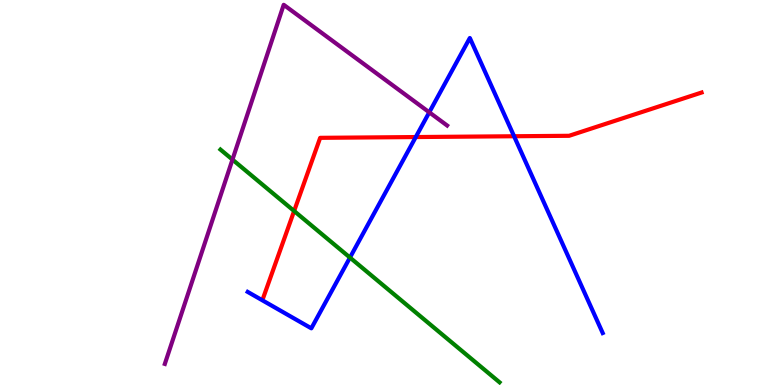[{'lines': ['blue', 'red'], 'intersections': [{'x': 5.36, 'y': 6.44}, {'x': 6.63, 'y': 6.46}]}, {'lines': ['green', 'red'], 'intersections': [{'x': 3.8, 'y': 4.52}]}, {'lines': ['purple', 'red'], 'intersections': []}, {'lines': ['blue', 'green'], 'intersections': [{'x': 4.52, 'y': 3.31}]}, {'lines': ['blue', 'purple'], 'intersections': [{'x': 5.54, 'y': 7.08}]}, {'lines': ['green', 'purple'], 'intersections': [{'x': 3.0, 'y': 5.85}]}]